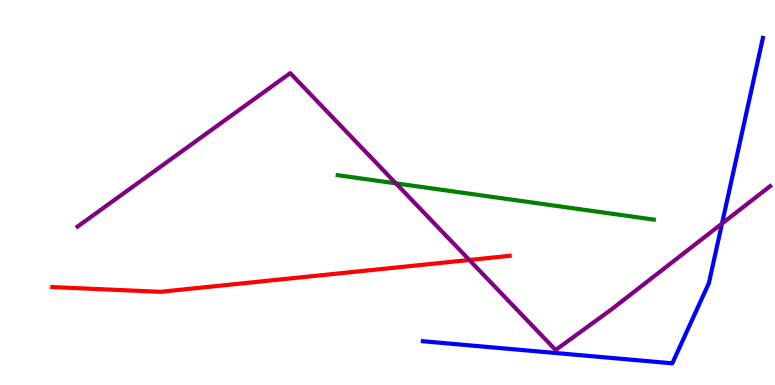[{'lines': ['blue', 'red'], 'intersections': []}, {'lines': ['green', 'red'], 'intersections': []}, {'lines': ['purple', 'red'], 'intersections': [{'x': 6.06, 'y': 3.25}]}, {'lines': ['blue', 'green'], 'intersections': []}, {'lines': ['blue', 'purple'], 'intersections': [{'x': 9.32, 'y': 4.19}]}, {'lines': ['green', 'purple'], 'intersections': [{'x': 5.11, 'y': 5.24}]}]